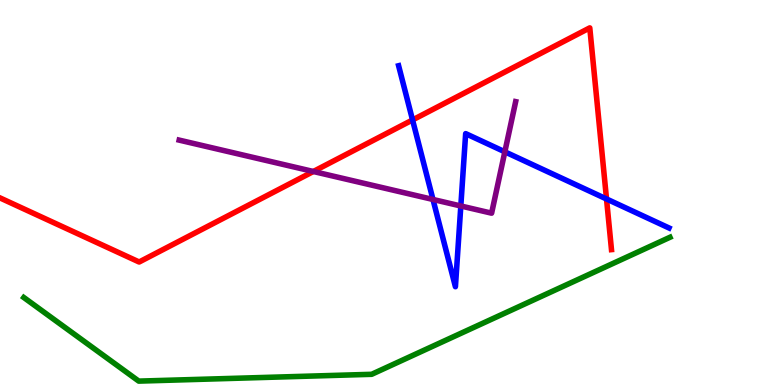[{'lines': ['blue', 'red'], 'intersections': [{'x': 5.32, 'y': 6.88}, {'x': 7.83, 'y': 4.83}]}, {'lines': ['green', 'red'], 'intersections': []}, {'lines': ['purple', 'red'], 'intersections': [{'x': 4.04, 'y': 5.55}]}, {'lines': ['blue', 'green'], 'intersections': []}, {'lines': ['blue', 'purple'], 'intersections': [{'x': 5.59, 'y': 4.82}, {'x': 5.95, 'y': 4.65}, {'x': 6.51, 'y': 6.06}]}, {'lines': ['green', 'purple'], 'intersections': []}]